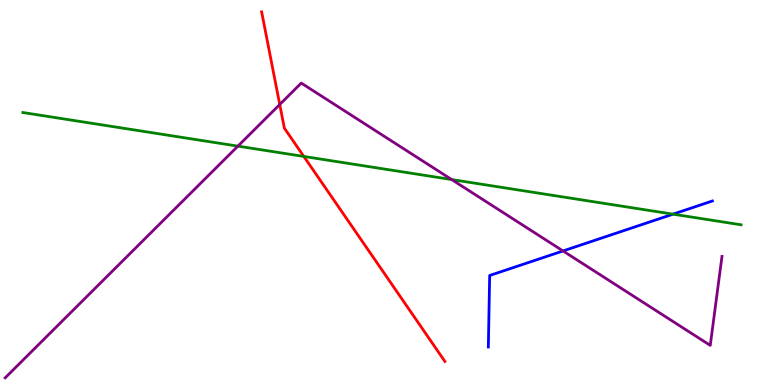[{'lines': ['blue', 'red'], 'intersections': []}, {'lines': ['green', 'red'], 'intersections': [{'x': 3.92, 'y': 5.94}]}, {'lines': ['purple', 'red'], 'intersections': [{'x': 3.61, 'y': 7.29}]}, {'lines': ['blue', 'green'], 'intersections': [{'x': 8.68, 'y': 4.44}]}, {'lines': ['blue', 'purple'], 'intersections': [{'x': 7.26, 'y': 3.48}]}, {'lines': ['green', 'purple'], 'intersections': [{'x': 3.07, 'y': 6.2}, {'x': 5.83, 'y': 5.34}]}]